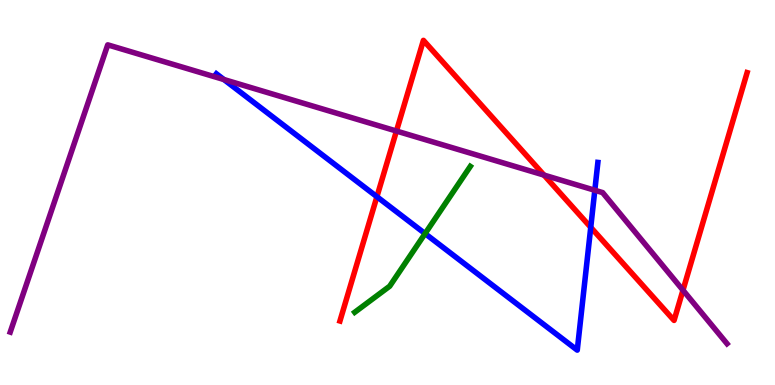[{'lines': ['blue', 'red'], 'intersections': [{'x': 4.86, 'y': 4.89}, {'x': 7.62, 'y': 4.1}]}, {'lines': ['green', 'red'], 'intersections': []}, {'lines': ['purple', 'red'], 'intersections': [{'x': 5.12, 'y': 6.6}, {'x': 7.02, 'y': 5.45}, {'x': 8.81, 'y': 2.46}]}, {'lines': ['blue', 'green'], 'intersections': [{'x': 5.48, 'y': 3.93}]}, {'lines': ['blue', 'purple'], 'intersections': [{'x': 2.89, 'y': 7.93}, {'x': 7.68, 'y': 5.06}]}, {'lines': ['green', 'purple'], 'intersections': []}]